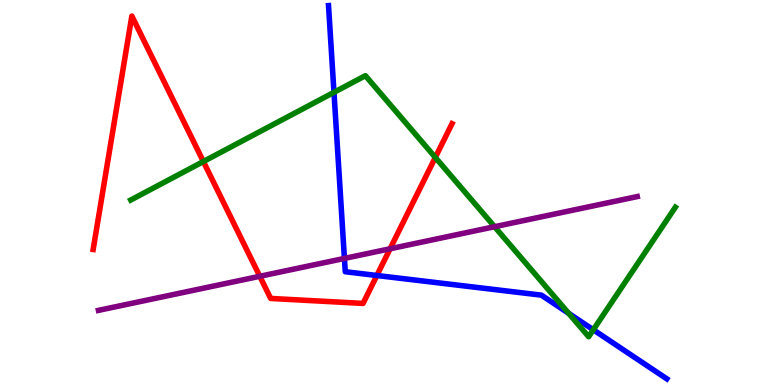[{'lines': ['blue', 'red'], 'intersections': [{'x': 4.86, 'y': 2.84}]}, {'lines': ['green', 'red'], 'intersections': [{'x': 2.62, 'y': 5.8}, {'x': 5.62, 'y': 5.91}]}, {'lines': ['purple', 'red'], 'intersections': [{'x': 3.35, 'y': 2.82}, {'x': 5.03, 'y': 3.54}]}, {'lines': ['blue', 'green'], 'intersections': [{'x': 4.31, 'y': 7.6}, {'x': 7.34, 'y': 1.86}, {'x': 7.66, 'y': 1.43}]}, {'lines': ['blue', 'purple'], 'intersections': [{'x': 4.44, 'y': 3.29}]}, {'lines': ['green', 'purple'], 'intersections': [{'x': 6.38, 'y': 4.11}]}]